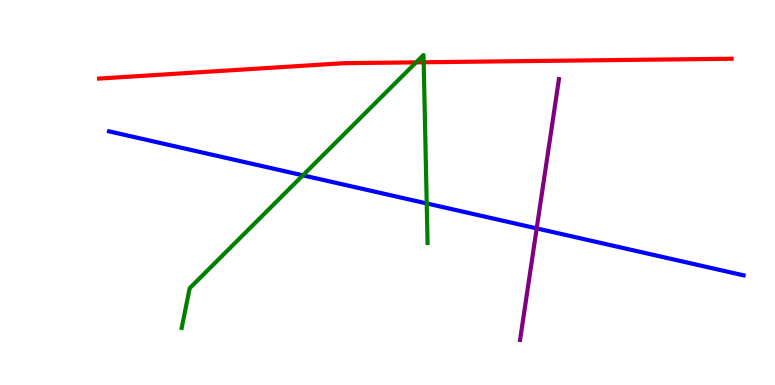[{'lines': ['blue', 'red'], 'intersections': []}, {'lines': ['green', 'red'], 'intersections': [{'x': 5.37, 'y': 8.38}, {'x': 5.47, 'y': 8.38}]}, {'lines': ['purple', 'red'], 'intersections': []}, {'lines': ['blue', 'green'], 'intersections': [{'x': 3.91, 'y': 5.45}, {'x': 5.51, 'y': 4.72}]}, {'lines': ['blue', 'purple'], 'intersections': [{'x': 6.92, 'y': 4.07}]}, {'lines': ['green', 'purple'], 'intersections': []}]